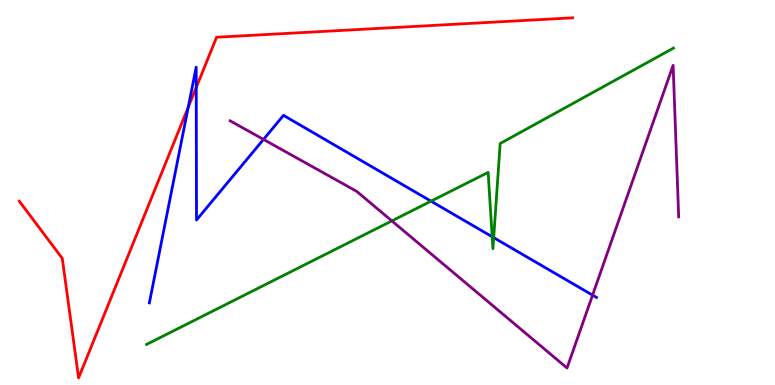[{'lines': ['blue', 'red'], 'intersections': [{'x': 2.43, 'y': 7.21}, {'x': 2.53, 'y': 7.73}]}, {'lines': ['green', 'red'], 'intersections': []}, {'lines': ['purple', 'red'], 'intersections': []}, {'lines': ['blue', 'green'], 'intersections': [{'x': 5.56, 'y': 4.77}, {'x': 6.35, 'y': 3.85}, {'x': 6.37, 'y': 3.83}]}, {'lines': ['blue', 'purple'], 'intersections': [{'x': 3.4, 'y': 6.38}, {'x': 7.65, 'y': 2.33}]}, {'lines': ['green', 'purple'], 'intersections': [{'x': 5.06, 'y': 4.26}]}]